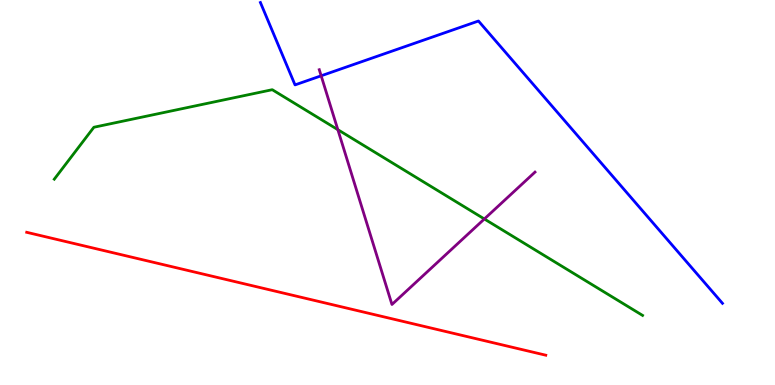[{'lines': ['blue', 'red'], 'intersections': []}, {'lines': ['green', 'red'], 'intersections': []}, {'lines': ['purple', 'red'], 'intersections': []}, {'lines': ['blue', 'green'], 'intersections': []}, {'lines': ['blue', 'purple'], 'intersections': [{'x': 4.14, 'y': 8.03}]}, {'lines': ['green', 'purple'], 'intersections': [{'x': 4.36, 'y': 6.63}, {'x': 6.25, 'y': 4.31}]}]